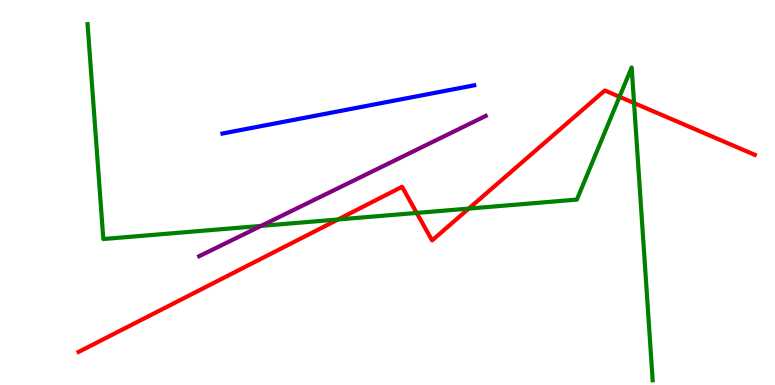[{'lines': ['blue', 'red'], 'intersections': []}, {'lines': ['green', 'red'], 'intersections': [{'x': 4.36, 'y': 4.3}, {'x': 5.38, 'y': 4.47}, {'x': 6.05, 'y': 4.58}, {'x': 7.99, 'y': 7.49}, {'x': 8.18, 'y': 7.32}]}, {'lines': ['purple', 'red'], 'intersections': []}, {'lines': ['blue', 'green'], 'intersections': []}, {'lines': ['blue', 'purple'], 'intersections': []}, {'lines': ['green', 'purple'], 'intersections': [{'x': 3.37, 'y': 4.13}]}]